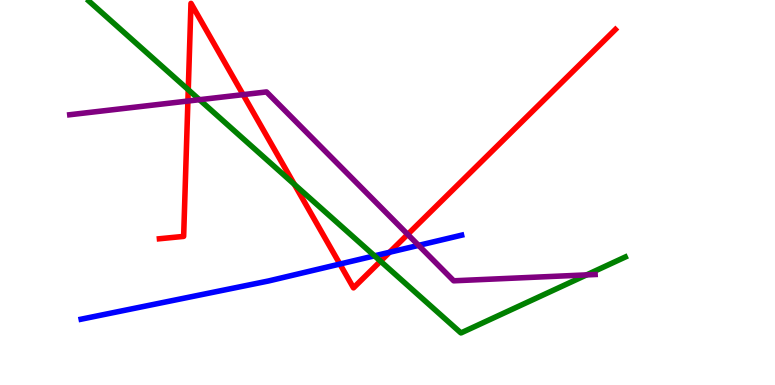[{'lines': ['blue', 'red'], 'intersections': [{'x': 4.39, 'y': 3.14}, {'x': 5.03, 'y': 3.45}]}, {'lines': ['green', 'red'], 'intersections': [{'x': 2.43, 'y': 7.67}, {'x': 3.8, 'y': 5.21}, {'x': 4.91, 'y': 3.22}]}, {'lines': ['purple', 'red'], 'intersections': [{'x': 2.42, 'y': 7.38}, {'x': 3.14, 'y': 7.54}, {'x': 5.26, 'y': 3.91}]}, {'lines': ['blue', 'green'], 'intersections': [{'x': 4.83, 'y': 3.35}]}, {'lines': ['blue', 'purple'], 'intersections': [{'x': 5.4, 'y': 3.63}]}, {'lines': ['green', 'purple'], 'intersections': [{'x': 2.57, 'y': 7.41}, {'x': 7.57, 'y': 2.86}]}]